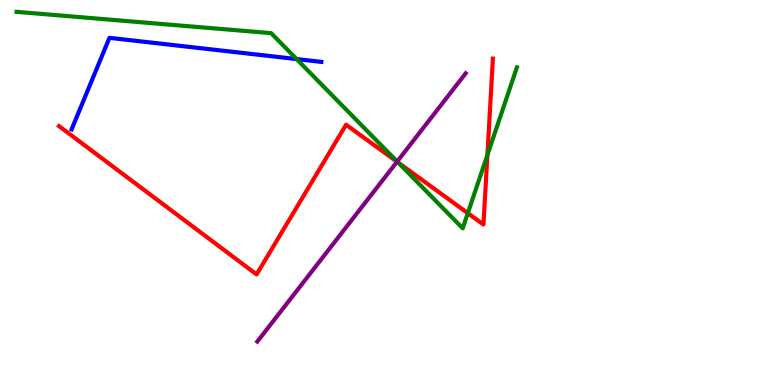[{'lines': ['blue', 'red'], 'intersections': []}, {'lines': ['green', 'red'], 'intersections': [{'x': 5.14, 'y': 5.78}, {'x': 6.04, 'y': 4.46}, {'x': 6.29, 'y': 5.98}]}, {'lines': ['purple', 'red'], 'intersections': [{'x': 5.12, 'y': 5.8}]}, {'lines': ['blue', 'green'], 'intersections': [{'x': 3.83, 'y': 8.47}]}, {'lines': ['blue', 'purple'], 'intersections': []}, {'lines': ['green', 'purple'], 'intersections': [{'x': 5.12, 'y': 5.8}]}]